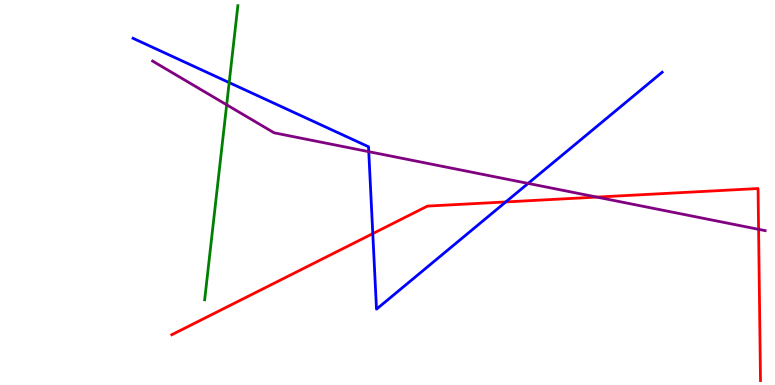[{'lines': ['blue', 'red'], 'intersections': [{'x': 4.81, 'y': 3.93}, {'x': 6.53, 'y': 4.76}]}, {'lines': ['green', 'red'], 'intersections': []}, {'lines': ['purple', 'red'], 'intersections': [{'x': 7.7, 'y': 4.88}, {'x': 9.79, 'y': 4.04}]}, {'lines': ['blue', 'green'], 'intersections': [{'x': 2.96, 'y': 7.85}]}, {'lines': ['blue', 'purple'], 'intersections': [{'x': 4.76, 'y': 6.06}, {'x': 6.81, 'y': 5.24}]}, {'lines': ['green', 'purple'], 'intersections': [{'x': 2.92, 'y': 7.28}]}]